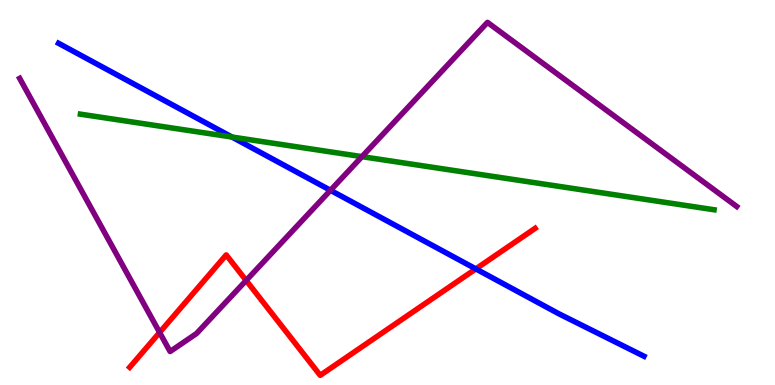[{'lines': ['blue', 'red'], 'intersections': [{'x': 6.14, 'y': 3.02}]}, {'lines': ['green', 'red'], 'intersections': []}, {'lines': ['purple', 'red'], 'intersections': [{'x': 2.06, 'y': 1.36}, {'x': 3.18, 'y': 2.72}]}, {'lines': ['blue', 'green'], 'intersections': [{'x': 2.99, 'y': 6.44}]}, {'lines': ['blue', 'purple'], 'intersections': [{'x': 4.26, 'y': 5.06}]}, {'lines': ['green', 'purple'], 'intersections': [{'x': 4.67, 'y': 5.93}]}]